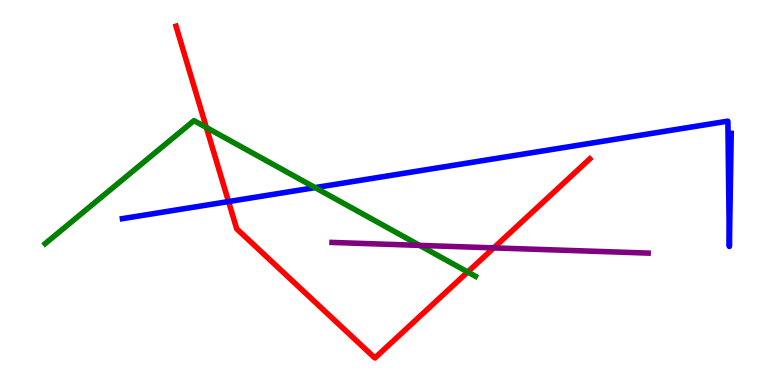[{'lines': ['blue', 'red'], 'intersections': [{'x': 2.95, 'y': 4.76}]}, {'lines': ['green', 'red'], 'intersections': [{'x': 2.66, 'y': 6.69}, {'x': 6.03, 'y': 2.94}]}, {'lines': ['purple', 'red'], 'intersections': [{'x': 6.37, 'y': 3.56}]}, {'lines': ['blue', 'green'], 'intersections': [{'x': 4.07, 'y': 5.13}]}, {'lines': ['blue', 'purple'], 'intersections': []}, {'lines': ['green', 'purple'], 'intersections': [{'x': 5.41, 'y': 3.63}]}]